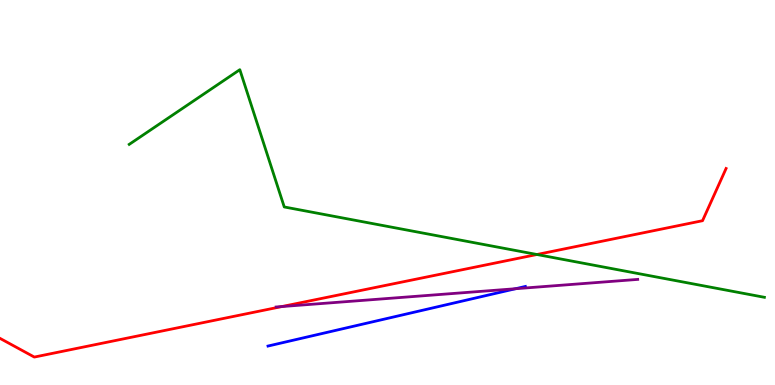[{'lines': ['blue', 'red'], 'intersections': []}, {'lines': ['green', 'red'], 'intersections': [{'x': 6.93, 'y': 3.39}]}, {'lines': ['purple', 'red'], 'intersections': [{'x': 3.64, 'y': 2.04}]}, {'lines': ['blue', 'green'], 'intersections': []}, {'lines': ['blue', 'purple'], 'intersections': [{'x': 6.65, 'y': 2.5}]}, {'lines': ['green', 'purple'], 'intersections': []}]